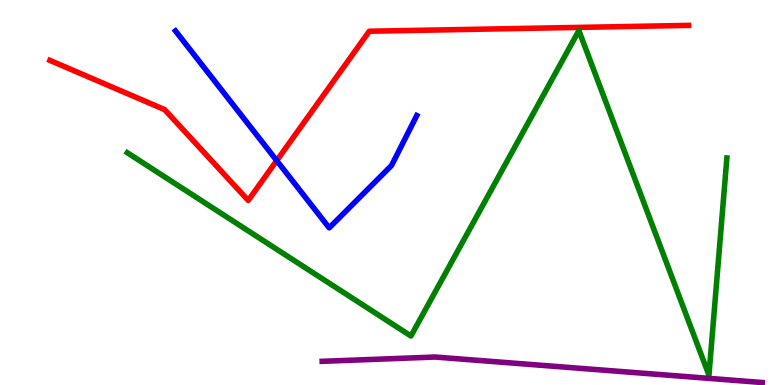[{'lines': ['blue', 'red'], 'intersections': [{'x': 3.57, 'y': 5.83}]}, {'lines': ['green', 'red'], 'intersections': []}, {'lines': ['purple', 'red'], 'intersections': []}, {'lines': ['blue', 'green'], 'intersections': []}, {'lines': ['blue', 'purple'], 'intersections': []}, {'lines': ['green', 'purple'], 'intersections': []}]